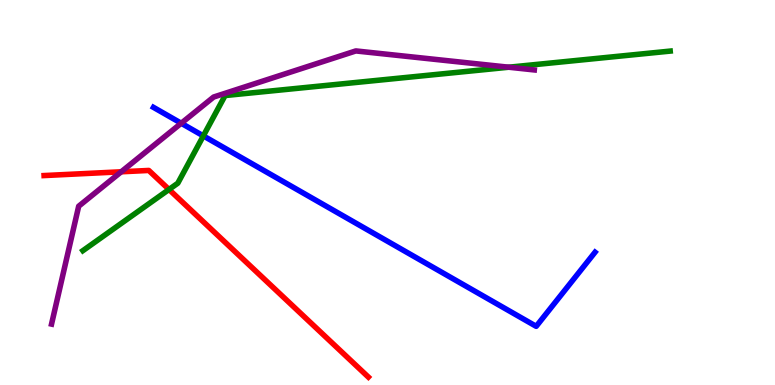[{'lines': ['blue', 'red'], 'intersections': []}, {'lines': ['green', 'red'], 'intersections': [{'x': 2.18, 'y': 5.08}]}, {'lines': ['purple', 'red'], 'intersections': [{'x': 1.56, 'y': 5.54}]}, {'lines': ['blue', 'green'], 'intersections': [{'x': 2.62, 'y': 6.47}]}, {'lines': ['blue', 'purple'], 'intersections': [{'x': 2.34, 'y': 6.8}]}, {'lines': ['green', 'purple'], 'intersections': [{'x': 6.56, 'y': 8.25}]}]